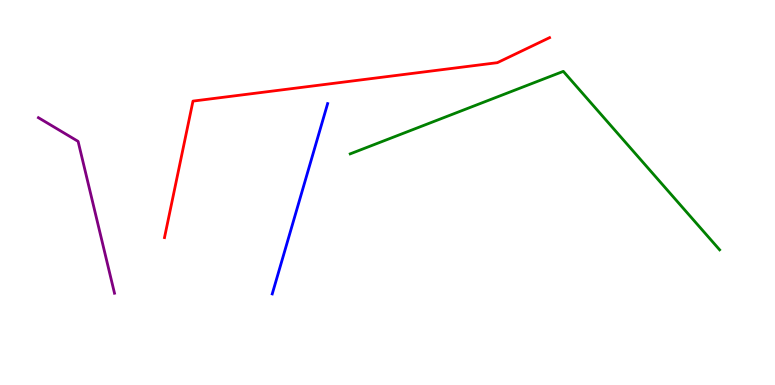[{'lines': ['blue', 'red'], 'intersections': []}, {'lines': ['green', 'red'], 'intersections': []}, {'lines': ['purple', 'red'], 'intersections': []}, {'lines': ['blue', 'green'], 'intersections': []}, {'lines': ['blue', 'purple'], 'intersections': []}, {'lines': ['green', 'purple'], 'intersections': []}]